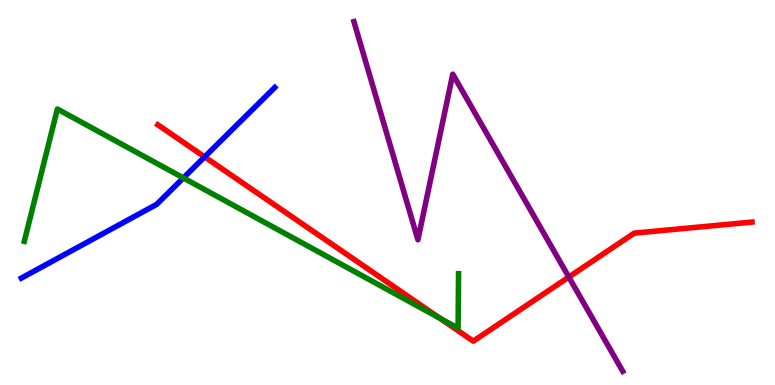[{'lines': ['blue', 'red'], 'intersections': [{'x': 2.64, 'y': 5.92}]}, {'lines': ['green', 'red'], 'intersections': [{'x': 5.68, 'y': 1.73}]}, {'lines': ['purple', 'red'], 'intersections': [{'x': 7.34, 'y': 2.8}]}, {'lines': ['blue', 'green'], 'intersections': [{'x': 2.37, 'y': 5.38}]}, {'lines': ['blue', 'purple'], 'intersections': []}, {'lines': ['green', 'purple'], 'intersections': []}]